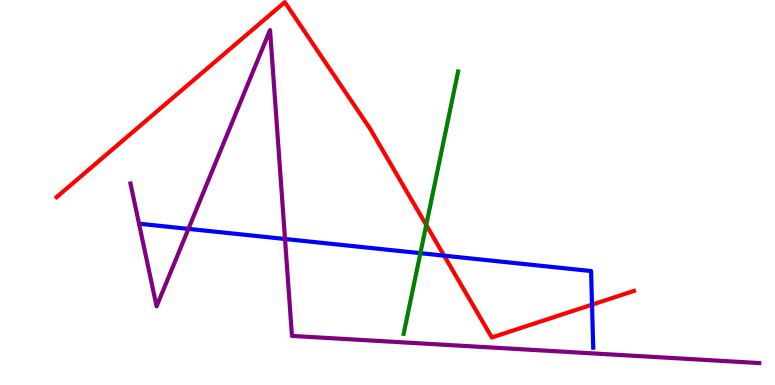[{'lines': ['blue', 'red'], 'intersections': [{'x': 5.73, 'y': 3.36}, {'x': 7.64, 'y': 2.09}]}, {'lines': ['green', 'red'], 'intersections': [{'x': 5.5, 'y': 4.16}]}, {'lines': ['purple', 'red'], 'intersections': []}, {'lines': ['blue', 'green'], 'intersections': [{'x': 5.42, 'y': 3.42}]}, {'lines': ['blue', 'purple'], 'intersections': [{'x': 2.43, 'y': 4.06}, {'x': 3.68, 'y': 3.79}]}, {'lines': ['green', 'purple'], 'intersections': []}]